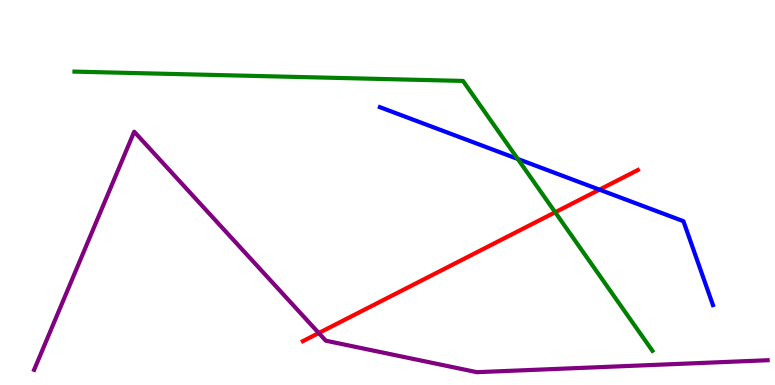[{'lines': ['blue', 'red'], 'intersections': [{'x': 7.73, 'y': 5.07}]}, {'lines': ['green', 'red'], 'intersections': [{'x': 7.16, 'y': 4.49}]}, {'lines': ['purple', 'red'], 'intersections': [{'x': 4.11, 'y': 1.35}]}, {'lines': ['blue', 'green'], 'intersections': [{'x': 6.68, 'y': 5.87}]}, {'lines': ['blue', 'purple'], 'intersections': []}, {'lines': ['green', 'purple'], 'intersections': []}]